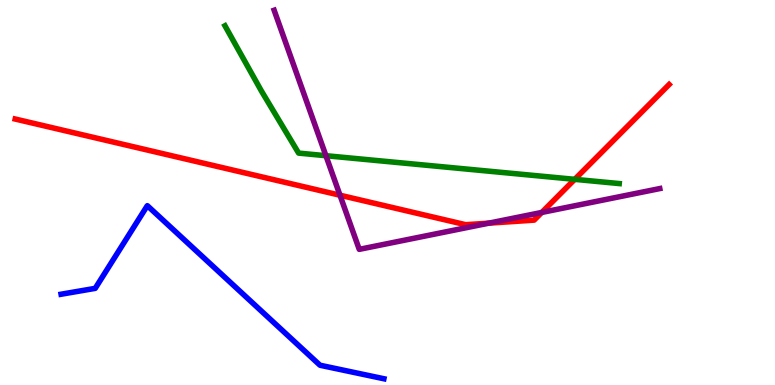[{'lines': ['blue', 'red'], 'intersections': []}, {'lines': ['green', 'red'], 'intersections': [{'x': 7.42, 'y': 5.34}]}, {'lines': ['purple', 'red'], 'intersections': [{'x': 4.39, 'y': 4.93}, {'x': 6.31, 'y': 4.2}, {'x': 6.99, 'y': 4.48}]}, {'lines': ['blue', 'green'], 'intersections': []}, {'lines': ['blue', 'purple'], 'intersections': []}, {'lines': ['green', 'purple'], 'intersections': [{'x': 4.21, 'y': 5.96}]}]